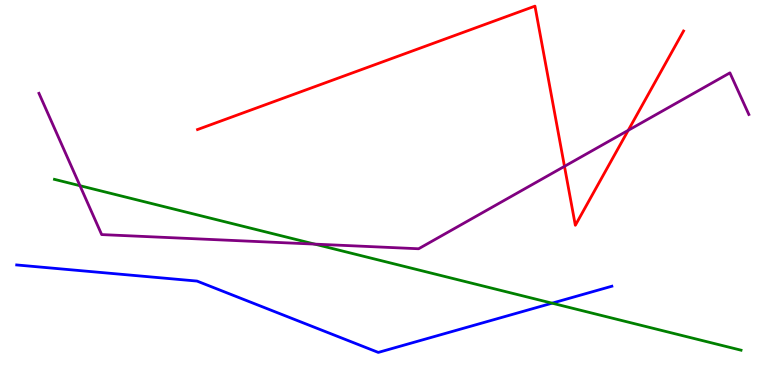[{'lines': ['blue', 'red'], 'intersections': []}, {'lines': ['green', 'red'], 'intersections': []}, {'lines': ['purple', 'red'], 'intersections': [{'x': 7.28, 'y': 5.68}, {'x': 8.11, 'y': 6.62}]}, {'lines': ['blue', 'green'], 'intersections': [{'x': 7.12, 'y': 2.13}]}, {'lines': ['blue', 'purple'], 'intersections': []}, {'lines': ['green', 'purple'], 'intersections': [{'x': 1.03, 'y': 5.18}, {'x': 4.06, 'y': 3.66}]}]